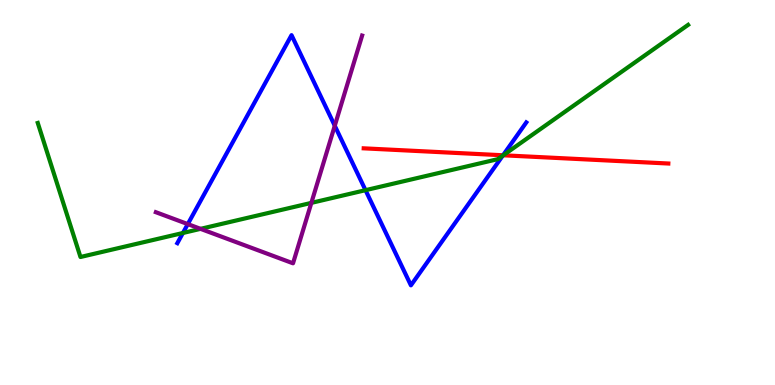[{'lines': ['blue', 'red'], 'intersections': [{'x': 6.49, 'y': 5.97}]}, {'lines': ['green', 'red'], 'intersections': [{'x': 6.49, 'y': 5.97}]}, {'lines': ['purple', 'red'], 'intersections': []}, {'lines': ['blue', 'green'], 'intersections': [{'x': 2.36, 'y': 3.95}, {'x': 4.72, 'y': 5.06}, {'x': 6.49, 'y': 5.96}]}, {'lines': ['blue', 'purple'], 'intersections': [{'x': 2.42, 'y': 4.18}, {'x': 4.32, 'y': 6.73}]}, {'lines': ['green', 'purple'], 'intersections': [{'x': 2.59, 'y': 4.06}, {'x': 4.02, 'y': 4.73}]}]